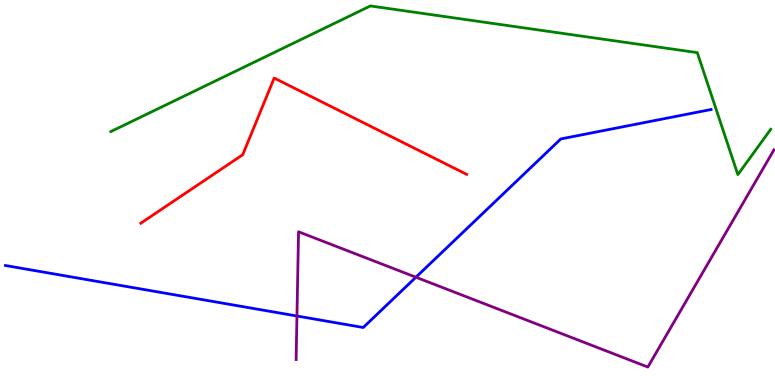[{'lines': ['blue', 'red'], 'intersections': []}, {'lines': ['green', 'red'], 'intersections': []}, {'lines': ['purple', 'red'], 'intersections': []}, {'lines': ['blue', 'green'], 'intersections': []}, {'lines': ['blue', 'purple'], 'intersections': [{'x': 3.83, 'y': 1.79}, {'x': 5.37, 'y': 2.8}]}, {'lines': ['green', 'purple'], 'intersections': []}]